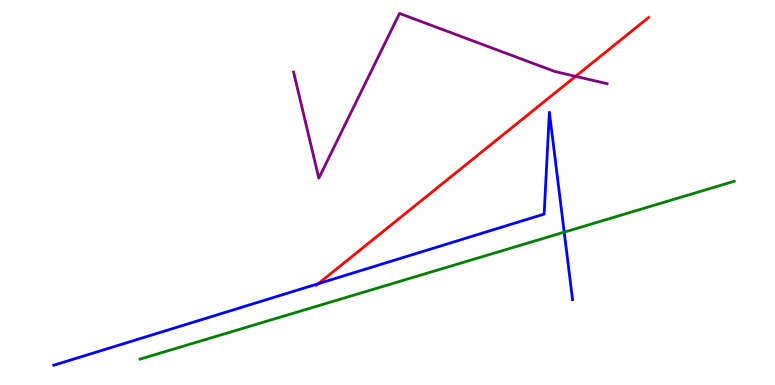[{'lines': ['blue', 'red'], 'intersections': [{'x': 4.11, 'y': 2.63}]}, {'lines': ['green', 'red'], 'intersections': []}, {'lines': ['purple', 'red'], 'intersections': [{'x': 7.43, 'y': 8.02}]}, {'lines': ['blue', 'green'], 'intersections': [{'x': 7.28, 'y': 3.97}]}, {'lines': ['blue', 'purple'], 'intersections': []}, {'lines': ['green', 'purple'], 'intersections': []}]